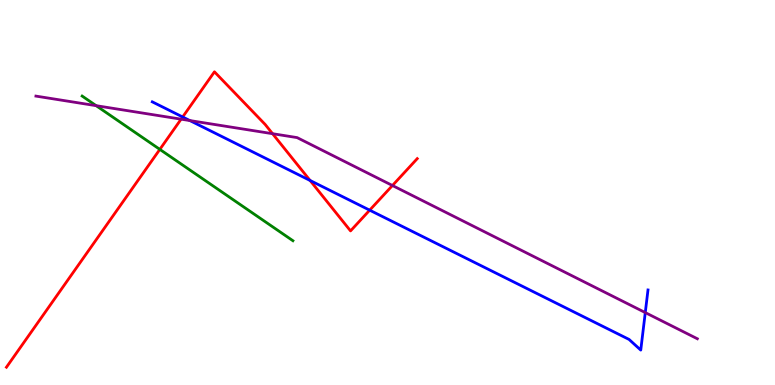[{'lines': ['blue', 'red'], 'intersections': [{'x': 2.36, 'y': 6.96}, {'x': 4.0, 'y': 5.31}, {'x': 4.77, 'y': 4.54}]}, {'lines': ['green', 'red'], 'intersections': [{'x': 2.06, 'y': 6.12}]}, {'lines': ['purple', 'red'], 'intersections': [{'x': 2.34, 'y': 6.9}, {'x': 3.52, 'y': 6.53}, {'x': 5.06, 'y': 5.18}]}, {'lines': ['blue', 'green'], 'intersections': []}, {'lines': ['blue', 'purple'], 'intersections': [{'x': 2.45, 'y': 6.87}, {'x': 8.33, 'y': 1.88}]}, {'lines': ['green', 'purple'], 'intersections': [{'x': 1.24, 'y': 7.26}]}]